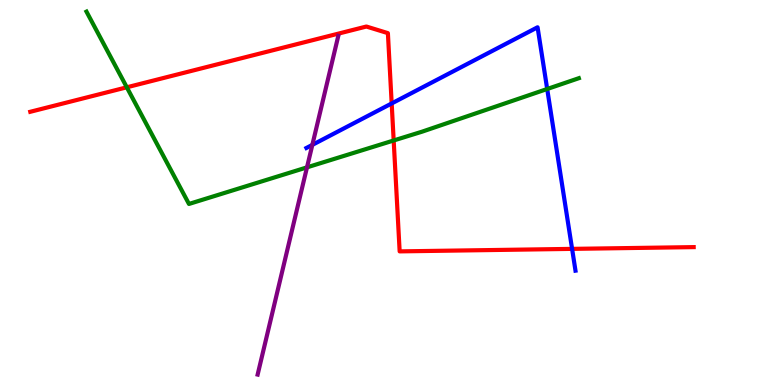[{'lines': ['blue', 'red'], 'intersections': [{'x': 5.05, 'y': 7.31}, {'x': 7.38, 'y': 3.54}]}, {'lines': ['green', 'red'], 'intersections': [{'x': 1.64, 'y': 7.73}, {'x': 5.08, 'y': 6.35}]}, {'lines': ['purple', 'red'], 'intersections': []}, {'lines': ['blue', 'green'], 'intersections': [{'x': 7.06, 'y': 7.69}]}, {'lines': ['blue', 'purple'], 'intersections': [{'x': 4.03, 'y': 6.24}]}, {'lines': ['green', 'purple'], 'intersections': [{'x': 3.96, 'y': 5.65}]}]